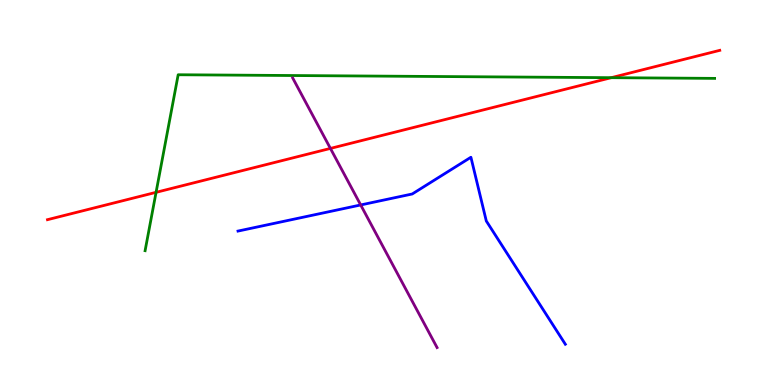[{'lines': ['blue', 'red'], 'intersections': []}, {'lines': ['green', 'red'], 'intersections': [{'x': 2.01, 'y': 5.0}, {'x': 7.89, 'y': 7.98}]}, {'lines': ['purple', 'red'], 'intersections': [{'x': 4.26, 'y': 6.15}]}, {'lines': ['blue', 'green'], 'intersections': []}, {'lines': ['blue', 'purple'], 'intersections': [{'x': 4.65, 'y': 4.68}]}, {'lines': ['green', 'purple'], 'intersections': []}]